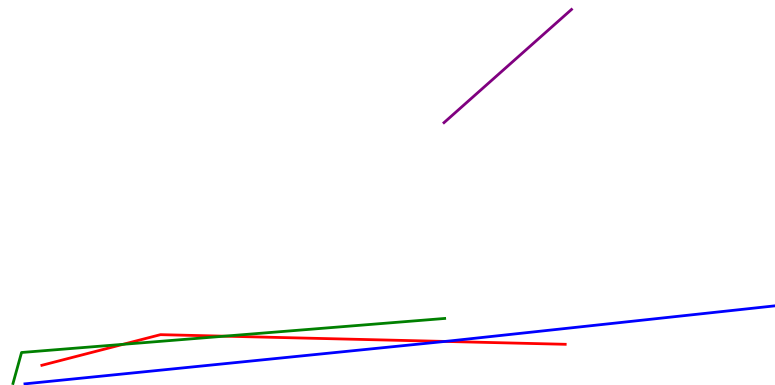[{'lines': ['blue', 'red'], 'intersections': [{'x': 5.74, 'y': 1.13}]}, {'lines': ['green', 'red'], 'intersections': [{'x': 1.59, 'y': 1.06}, {'x': 2.9, 'y': 1.27}]}, {'lines': ['purple', 'red'], 'intersections': []}, {'lines': ['blue', 'green'], 'intersections': []}, {'lines': ['blue', 'purple'], 'intersections': []}, {'lines': ['green', 'purple'], 'intersections': []}]